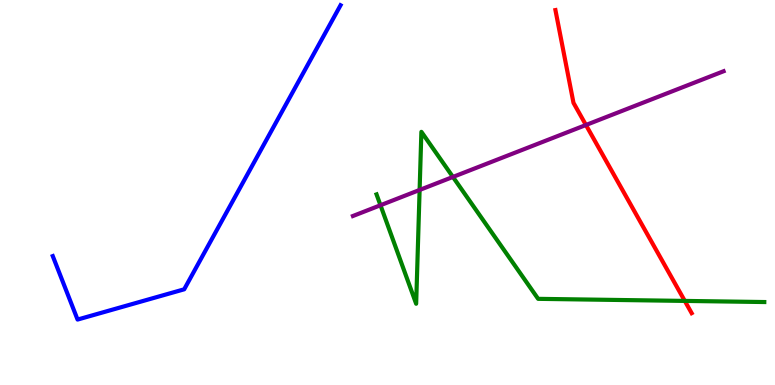[{'lines': ['blue', 'red'], 'intersections': []}, {'lines': ['green', 'red'], 'intersections': [{'x': 8.84, 'y': 2.18}]}, {'lines': ['purple', 'red'], 'intersections': [{'x': 7.56, 'y': 6.75}]}, {'lines': ['blue', 'green'], 'intersections': []}, {'lines': ['blue', 'purple'], 'intersections': []}, {'lines': ['green', 'purple'], 'intersections': [{'x': 4.91, 'y': 4.67}, {'x': 5.41, 'y': 5.07}, {'x': 5.84, 'y': 5.4}]}]